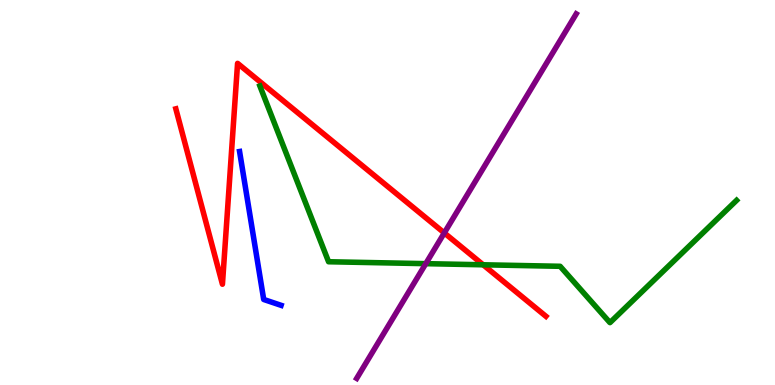[{'lines': ['blue', 'red'], 'intersections': []}, {'lines': ['green', 'red'], 'intersections': [{'x': 6.23, 'y': 3.12}]}, {'lines': ['purple', 'red'], 'intersections': [{'x': 5.73, 'y': 3.95}]}, {'lines': ['blue', 'green'], 'intersections': []}, {'lines': ['blue', 'purple'], 'intersections': []}, {'lines': ['green', 'purple'], 'intersections': [{'x': 5.49, 'y': 3.15}]}]